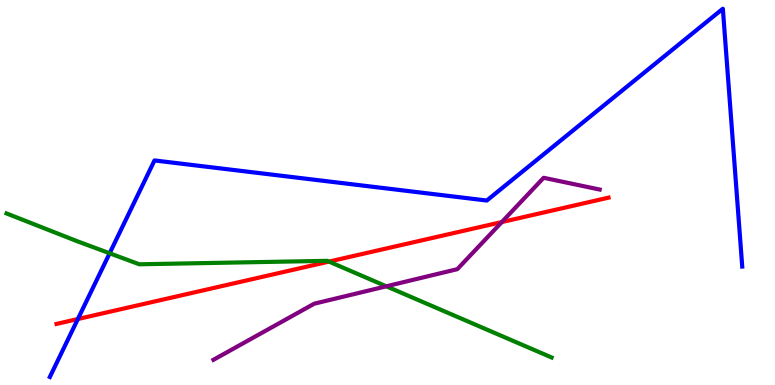[{'lines': ['blue', 'red'], 'intersections': [{'x': 1.0, 'y': 1.71}]}, {'lines': ['green', 'red'], 'intersections': [{'x': 4.24, 'y': 3.21}]}, {'lines': ['purple', 'red'], 'intersections': [{'x': 6.48, 'y': 4.23}]}, {'lines': ['blue', 'green'], 'intersections': [{'x': 1.41, 'y': 3.42}]}, {'lines': ['blue', 'purple'], 'intersections': []}, {'lines': ['green', 'purple'], 'intersections': [{'x': 4.98, 'y': 2.56}]}]